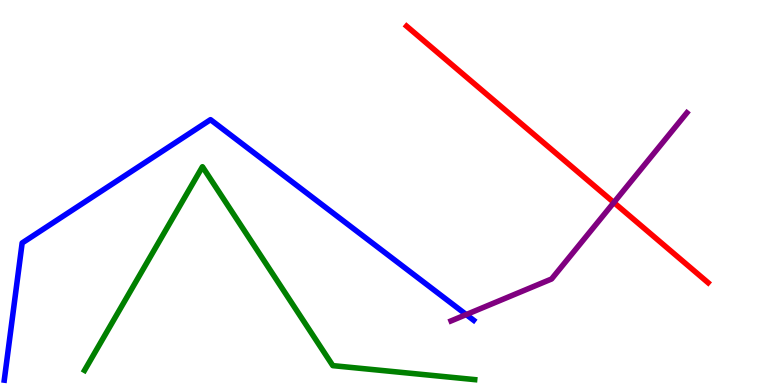[{'lines': ['blue', 'red'], 'intersections': []}, {'lines': ['green', 'red'], 'intersections': []}, {'lines': ['purple', 'red'], 'intersections': [{'x': 7.92, 'y': 4.74}]}, {'lines': ['blue', 'green'], 'intersections': []}, {'lines': ['blue', 'purple'], 'intersections': [{'x': 6.02, 'y': 1.83}]}, {'lines': ['green', 'purple'], 'intersections': []}]